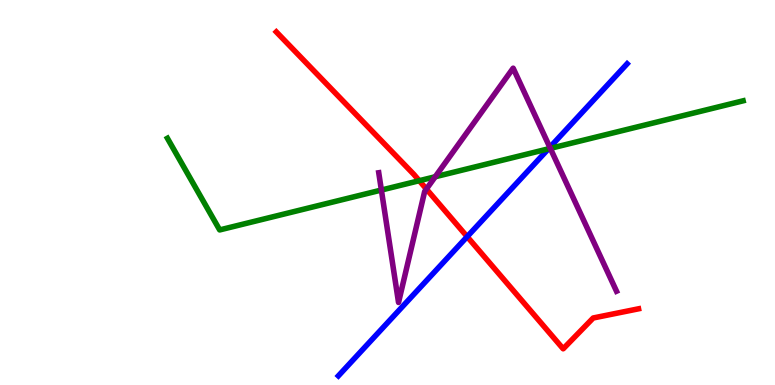[{'lines': ['blue', 'red'], 'intersections': [{'x': 6.03, 'y': 3.85}]}, {'lines': ['green', 'red'], 'intersections': [{'x': 5.41, 'y': 5.31}]}, {'lines': ['purple', 'red'], 'intersections': [{'x': 5.5, 'y': 5.09}]}, {'lines': ['blue', 'green'], 'intersections': [{'x': 7.08, 'y': 6.13}]}, {'lines': ['blue', 'purple'], 'intersections': [{'x': 7.09, 'y': 6.17}]}, {'lines': ['green', 'purple'], 'intersections': [{'x': 4.92, 'y': 5.06}, {'x': 5.62, 'y': 5.41}, {'x': 7.1, 'y': 6.15}]}]